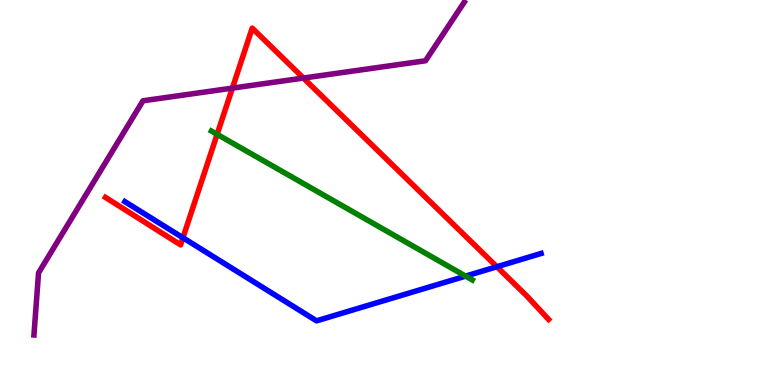[{'lines': ['blue', 'red'], 'intersections': [{'x': 2.36, 'y': 3.82}, {'x': 6.41, 'y': 3.07}]}, {'lines': ['green', 'red'], 'intersections': [{'x': 2.8, 'y': 6.51}]}, {'lines': ['purple', 'red'], 'intersections': [{'x': 3.0, 'y': 7.71}, {'x': 3.91, 'y': 7.97}]}, {'lines': ['blue', 'green'], 'intersections': [{'x': 6.01, 'y': 2.83}]}, {'lines': ['blue', 'purple'], 'intersections': []}, {'lines': ['green', 'purple'], 'intersections': []}]